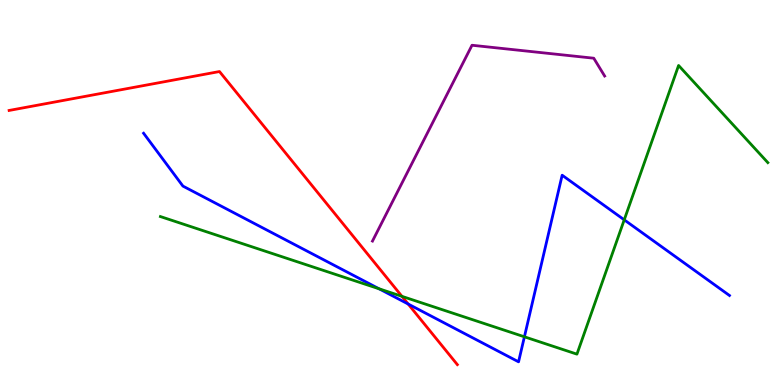[{'lines': ['blue', 'red'], 'intersections': [{'x': 5.27, 'y': 2.1}]}, {'lines': ['green', 'red'], 'intersections': [{'x': 5.19, 'y': 2.3}]}, {'lines': ['purple', 'red'], 'intersections': []}, {'lines': ['blue', 'green'], 'intersections': [{'x': 4.89, 'y': 2.5}, {'x': 6.77, 'y': 1.25}, {'x': 8.05, 'y': 4.29}]}, {'lines': ['blue', 'purple'], 'intersections': []}, {'lines': ['green', 'purple'], 'intersections': []}]